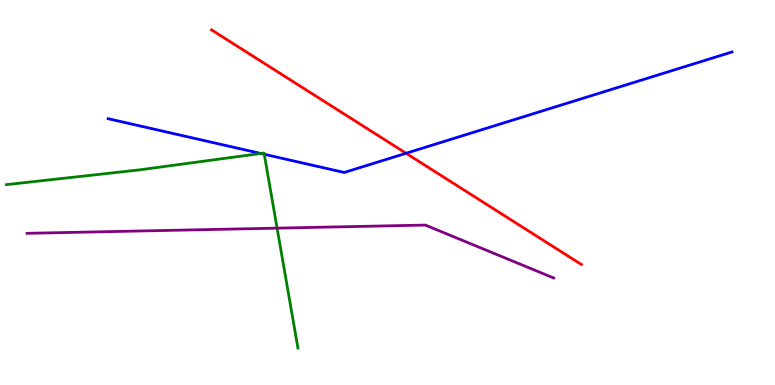[{'lines': ['blue', 'red'], 'intersections': [{'x': 5.24, 'y': 6.02}]}, {'lines': ['green', 'red'], 'intersections': []}, {'lines': ['purple', 'red'], 'intersections': []}, {'lines': ['blue', 'green'], 'intersections': [{'x': 3.37, 'y': 6.01}, {'x': 3.41, 'y': 5.99}]}, {'lines': ['blue', 'purple'], 'intersections': []}, {'lines': ['green', 'purple'], 'intersections': [{'x': 3.58, 'y': 4.07}]}]